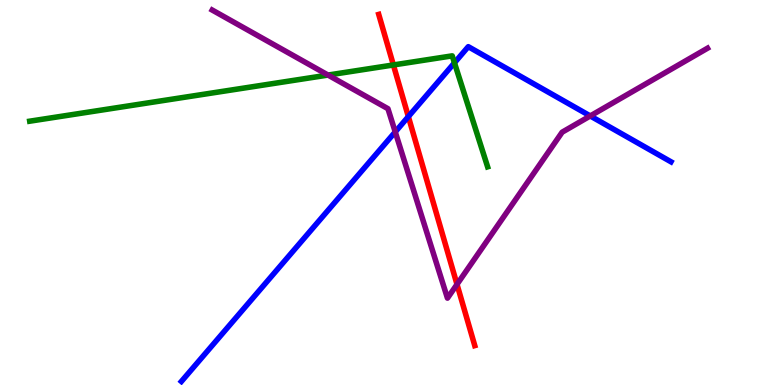[{'lines': ['blue', 'red'], 'intersections': [{'x': 5.27, 'y': 6.97}]}, {'lines': ['green', 'red'], 'intersections': [{'x': 5.08, 'y': 8.31}]}, {'lines': ['purple', 'red'], 'intersections': [{'x': 5.9, 'y': 2.61}]}, {'lines': ['blue', 'green'], 'intersections': [{'x': 5.86, 'y': 8.37}]}, {'lines': ['blue', 'purple'], 'intersections': [{'x': 5.1, 'y': 6.57}, {'x': 7.62, 'y': 6.99}]}, {'lines': ['green', 'purple'], 'intersections': [{'x': 4.23, 'y': 8.05}]}]